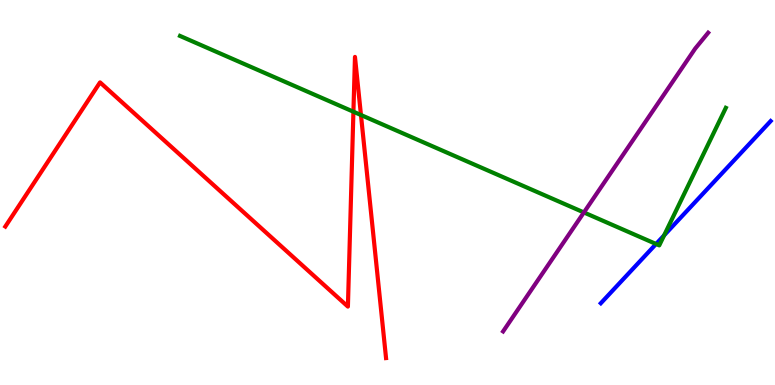[{'lines': ['blue', 'red'], 'intersections': []}, {'lines': ['green', 'red'], 'intersections': [{'x': 4.56, 'y': 7.1}, {'x': 4.66, 'y': 7.01}]}, {'lines': ['purple', 'red'], 'intersections': []}, {'lines': ['blue', 'green'], 'intersections': [{'x': 8.47, 'y': 3.66}, {'x': 8.57, 'y': 3.89}]}, {'lines': ['blue', 'purple'], 'intersections': []}, {'lines': ['green', 'purple'], 'intersections': [{'x': 7.53, 'y': 4.48}]}]